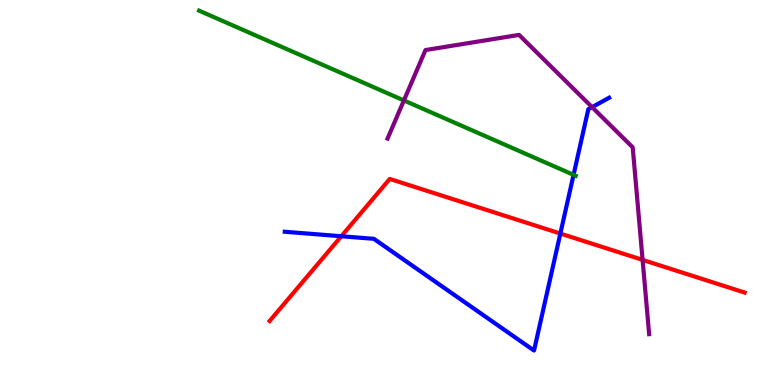[{'lines': ['blue', 'red'], 'intersections': [{'x': 4.4, 'y': 3.86}, {'x': 7.23, 'y': 3.93}]}, {'lines': ['green', 'red'], 'intersections': []}, {'lines': ['purple', 'red'], 'intersections': [{'x': 8.29, 'y': 3.25}]}, {'lines': ['blue', 'green'], 'intersections': [{'x': 7.4, 'y': 5.46}]}, {'lines': ['blue', 'purple'], 'intersections': [{'x': 7.64, 'y': 7.22}]}, {'lines': ['green', 'purple'], 'intersections': [{'x': 5.21, 'y': 7.39}]}]